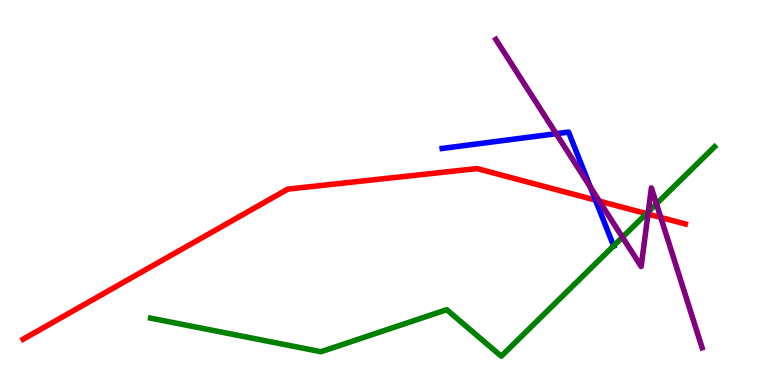[{'lines': ['blue', 'red'], 'intersections': [{'x': 7.68, 'y': 4.8}]}, {'lines': ['green', 'red'], 'intersections': [{'x': 8.34, 'y': 4.45}]}, {'lines': ['purple', 'red'], 'intersections': [{'x': 7.73, 'y': 4.78}, {'x': 8.36, 'y': 4.44}, {'x': 8.53, 'y': 4.35}]}, {'lines': ['blue', 'green'], 'intersections': [{'x': 7.92, 'y': 3.61}]}, {'lines': ['blue', 'purple'], 'intersections': [{'x': 7.18, 'y': 6.53}, {'x': 7.62, 'y': 5.14}]}, {'lines': ['green', 'purple'], 'intersections': [{'x': 8.03, 'y': 3.84}, {'x': 8.36, 'y': 4.5}, {'x': 8.47, 'y': 4.71}]}]